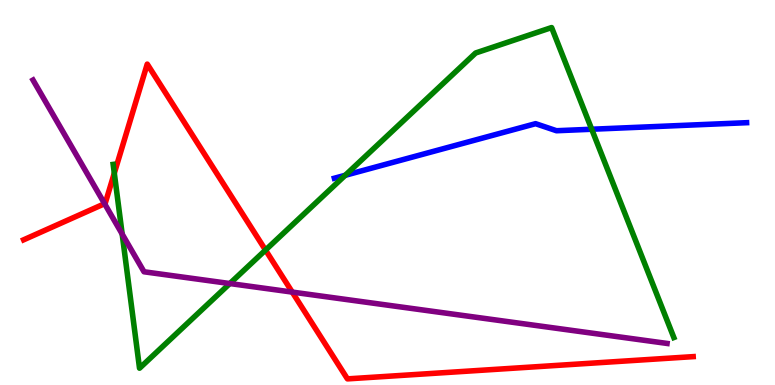[{'lines': ['blue', 'red'], 'intersections': []}, {'lines': ['green', 'red'], 'intersections': [{'x': 1.47, 'y': 5.5}, {'x': 3.43, 'y': 3.5}]}, {'lines': ['purple', 'red'], 'intersections': [{'x': 1.35, 'y': 4.71}, {'x': 3.77, 'y': 2.41}]}, {'lines': ['blue', 'green'], 'intersections': [{'x': 4.45, 'y': 5.45}, {'x': 7.63, 'y': 6.64}]}, {'lines': ['blue', 'purple'], 'intersections': []}, {'lines': ['green', 'purple'], 'intersections': [{'x': 1.58, 'y': 3.92}, {'x': 2.97, 'y': 2.64}]}]